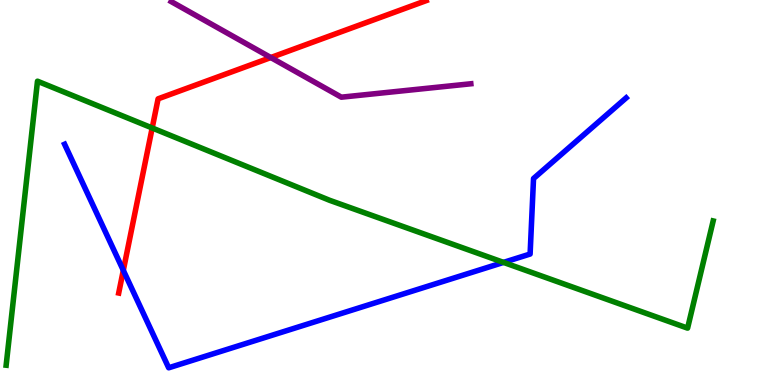[{'lines': ['blue', 'red'], 'intersections': [{'x': 1.59, 'y': 2.98}]}, {'lines': ['green', 'red'], 'intersections': [{'x': 1.96, 'y': 6.68}]}, {'lines': ['purple', 'red'], 'intersections': [{'x': 3.49, 'y': 8.51}]}, {'lines': ['blue', 'green'], 'intersections': [{'x': 6.5, 'y': 3.18}]}, {'lines': ['blue', 'purple'], 'intersections': []}, {'lines': ['green', 'purple'], 'intersections': []}]